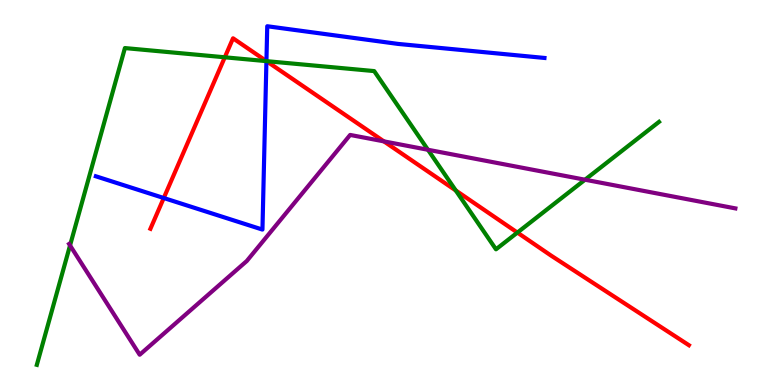[{'lines': ['blue', 'red'], 'intersections': [{'x': 2.11, 'y': 4.86}, {'x': 3.44, 'y': 8.41}]}, {'lines': ['green', 'red'], 'intersections': [{'x': 2.9, 'y': 8.51}, {'x': 3.44, 'y': 8.41}, {'x': 5.88, 'y': 5.05}, {'x': 6.68, 'y': 3.96}]}, {'lines': ['purple', 'red'], 'intersections': [{'x': 4.95, 'y': 6.33}]}, {'lines': ['blue', 'green'], 'intersections': [{'x': 3.44, 'y': 8.41}]}, {'lines': ['blue', 'purple'], 'intersections': []}, {'lines': ['green', 'purple'], 'intersections': [{'x': 0.904, 'y': 3.63}, {'x': 5.52, 'y': 6.11}, {'x': 7.55, 'y': 5.33}]}]